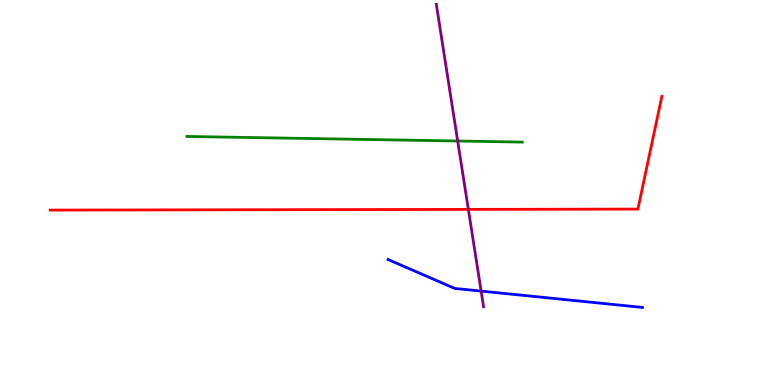[{'lines': ['blue', 'red'], 'intersections': []}, {'lines': ['green', 'red'], 'intersections': []}, {'lines': ['purple', 'red'], 'intersections': [{'x': 6.04, 'y': 4.56}]}, {'lines': ['blue', 'green'], 'intersections': []}, {'lines': ['blue', 'purple'], 'intersections': [{'x': 6.21, 'y': 2.44}]}, {'lines': ['green', 'purple'], 'intersections': [{'x': 5.91, 'y': 6.34}]}]